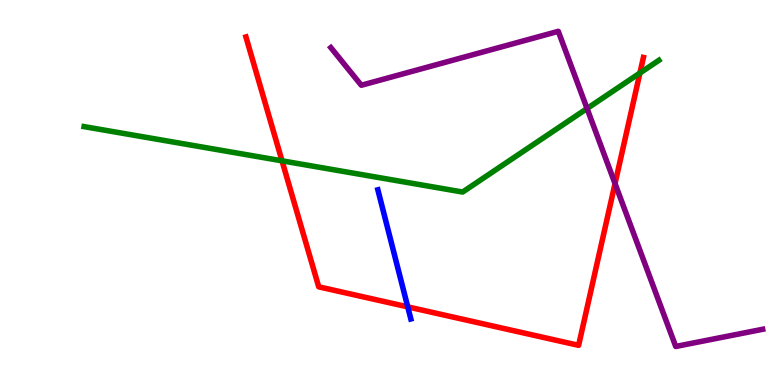[{'lines': ['blue', 'red'], 'intersections': [{'x': 5.26, 'y': 2.03}]}, {'lines': ['green', 'red'], 'intersections': [{'x': 3.64, 'y': 5.82}, {'x': 8.26, 'y': 8.1}]}, {'lines': ['purple', 'red'], 'intersections': [{'x': 7.94, 'y': 5.23}]}, {'lines': ['blue', 'green'], 'intersections': []}, {'lines': ['blue', 'purple'], 'intersections': []}, {'lines': ['green', 'purple'], 'intersections': [{'x': 7.57, 'y': 7.18}]}]